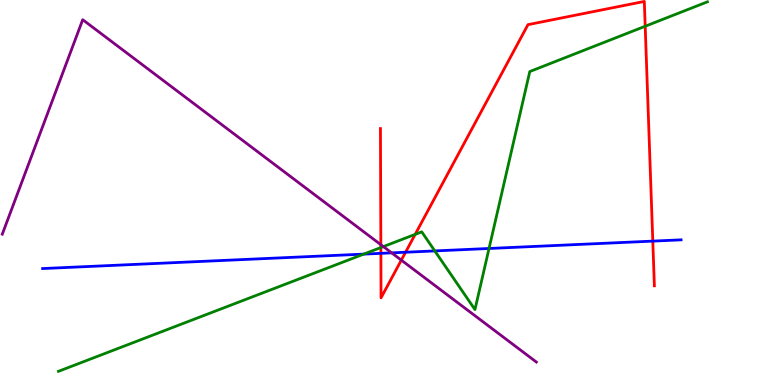[{'lines': ['blue', 'red'], 'intersections': [{'x': 4.91, 'y': 3.42}, {'x': 5.23, 'y': 3.45}, {'x': 8.42, 'y': 3.74}]}, {'lines': ['green', 'red'], 'intersections': [{'x': 4.91, 'y': 3.57}, {'x': 5.36, 'y': 3.91}, {'x': 8.33, 'y': 9.32}]}, {'lines': ['purple', 'red'], 'intersections': [{'x': 4.91, 'y': 3.64}, {'x': 5.18, 'y': 3.24}]}, {'lines': ['blue', 'green'], 'intersections': [{'x': 4.69, 'y': 3.4}, {'x': 5.61, 'y': 3.48}, {'x': 6.31, 'y': 3.55}]}, {'lines': ['blue', 'purple'], 'intersections': [{'x': 5.05, 'y': 3.43}]}, {'lines': ['green', 'purple'], 'intersections': [{'x': 4.95, 'y': 3.6}]}]